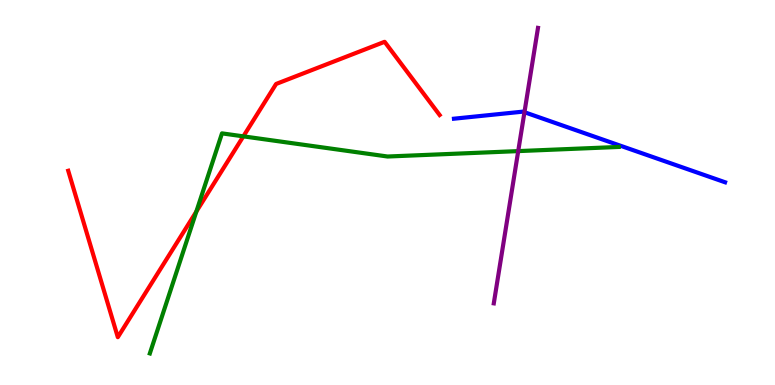[{'lines': ['blue', 'red'], 'intersections': []}, {'lines': ['green', 'red'], 'intersections': [{'x': 2.53, 'y': 4.51}, {'x': 3.14, 'y': 6.46}]}, {'lines': ['purple', 'red'], 'intersections': []}, {'lines': ['blue', 'green'], 'intersections': []}, {'lines': ['blue', 'purple'], 'intersections': [{'x': 6.77, 'y': 7.09}]}, {'lines': ['green', 'purple'], 'intersections': [{'x': 6.69, 'y': 6.08}]}]